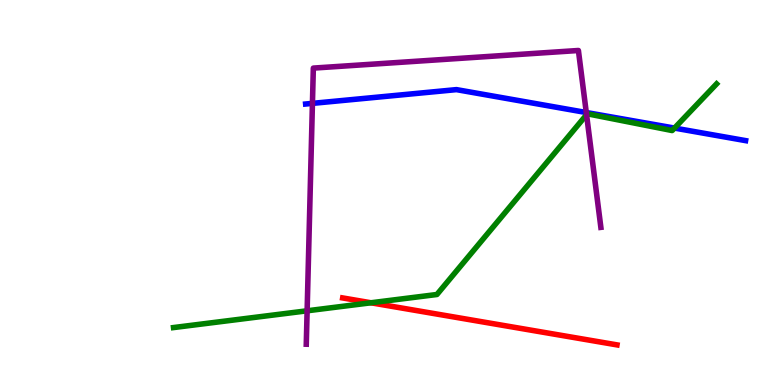[{'lines': ['blue', 'red'], 'intersections': []}, {'lines': ['green', 'red'], 'intersections': [{'x': 4.79, 'y': 2.14}]}, {'lines': ['purple', 'red'], 'intersections': []}, {'lines': ['blue', 'green'], 'intersections': [{'x': 8.7, 'y': 6.67}]}, {'lines': ['blue', 'purple'], 'intersections': [{'x': 4.03, 'y': 7.32}, {'x': 7.56, 'y': 7.08}]}, {'lines': ['green', 'purple'], 'intersections': [{'x': 3.96, 'y': 1.93}, {'x': 7.57, 'y': 7.02}]}]